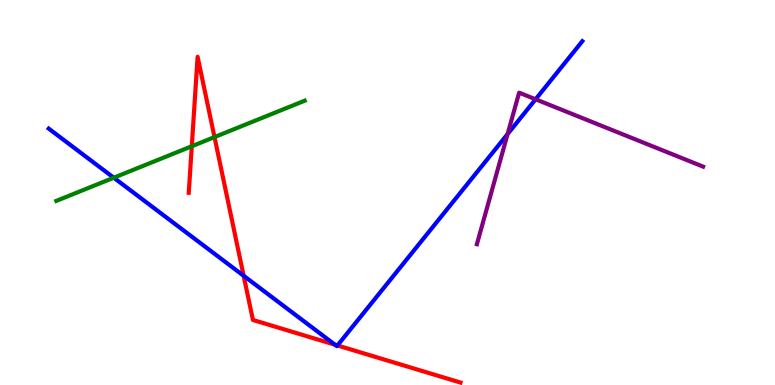[{'lines': ['blue', 'red'], 'intersections': [{'x': 3.14, 'y': 2.84}, {'x': 4.32, 'y': 1.05}, {'x': 4.35, 'y': 1.03}]}, {'lines': ['green', 'red'], 'intersections': [{'x': 2.47, 'y': 6.2}, {'x': 2.77, 'y': 6.44}]}, {'lines': ['purple', 'red'], 'intersections': []}, {'lines': ['blue', 'green'], 'intersections': [{'x': 1.47, 'y': 5.38}]}, {'lines': ['blue', 'purple'], 'intersections': [{'x': 6.55, 'y': 6.52}, {'x': 6.91, 'y': 7.42}]}, {'lines': ['green', 'purple'], 'intersections': []}]